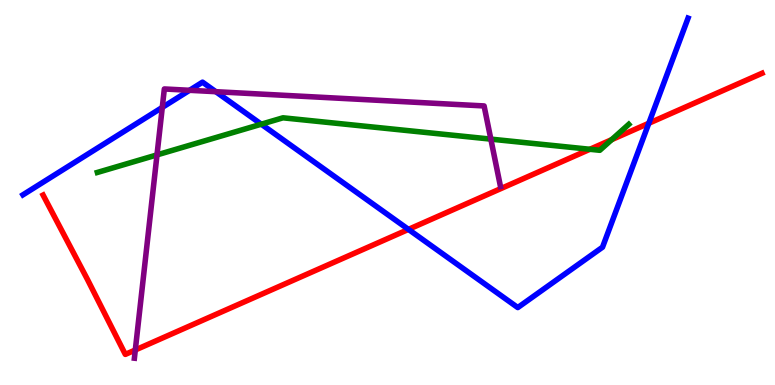[{'lines': ['blue', 'red'], 'intersections': [{'x': 5.27, 'y': 4.04}, {'x': 8.37, 'y': 6.8}]}, {'lines': ['green', 'red'], 'intersections': [{'x': 7.61, 'y': 6.12}, {'x': 7.89, 'y': 6.37}]}, {'lines': ['purple', 'red'], 'intersections': [{'x': 1.75, 'y': 0.909}]}, {'lines': ['blue', 'green'], 'intersections': [{'x': 3.37, 'y': 6.77}]}, {'lines': ['blue', 'purple'], 'intersections': [{'x': 2.09, 'y': 7.21}, {'x': 2.45, 'y': 7.65}, {'x': 2.78, 'y': 7.62}]}, {'lines': ['green', 'purple'], 'intersections': [{'x': 2.03, 'y': 5.98}, {'x': 6.33, 'y': 6.39}]}]